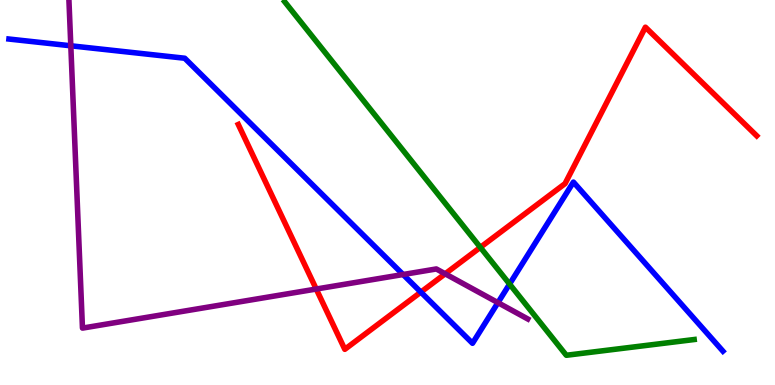[{'lines': ['blue', 'red'], 'intersections': [{'x': 5.43, 'y': 2.41}]}, {'lines': ['green', 'red'], 'intersections': [{'x': 6.2, 'y': 3.58}]}, {'lines': ['purple', 'red'], 'intersections': [{'x': 4.08, 'y': 2.49}, {'x': 5.74, 'y': 2.89}]}, {'lines': ['blue', 'green'], 'intersections': [{'x': 6.58, 'y': 2.62}]}, {'lines': ['blue', 'purple'], 'intersections': [{'x': 0.914, 'y': 8.81}, {'x': 5.2, 'y': 2.87}, {'x': 6.43, 'y': 2.14}]}, {'lines': ['green', 'purple'], 'intersections': []}]